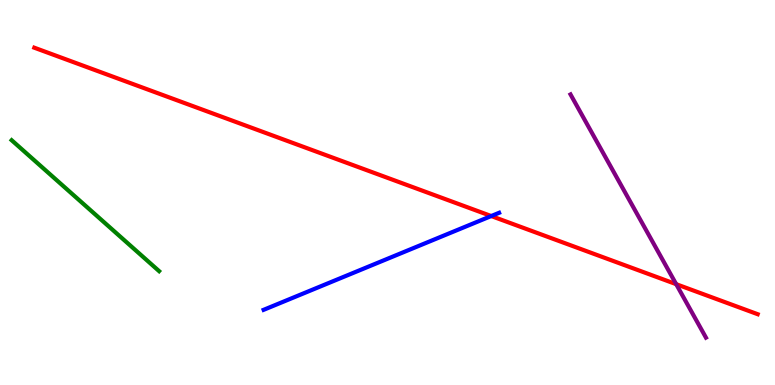[{'lines': ['blue', 'red'], 'intersections': [{'x': 6.34, 'y': 4.39}]}, {'lines': ['green', 'red'], 'intersections': []}, {'lines': ['purple', 'red'], 'intersections': [{'x': 8.73, 'y': 2.62}]}, {'lines': ['blue', 'green'], 'intersections': []}, {'lines': ['blue', 'purple'], 'intersections': []}, {'lines': ['green', 'purple'], 'intersections': []}]